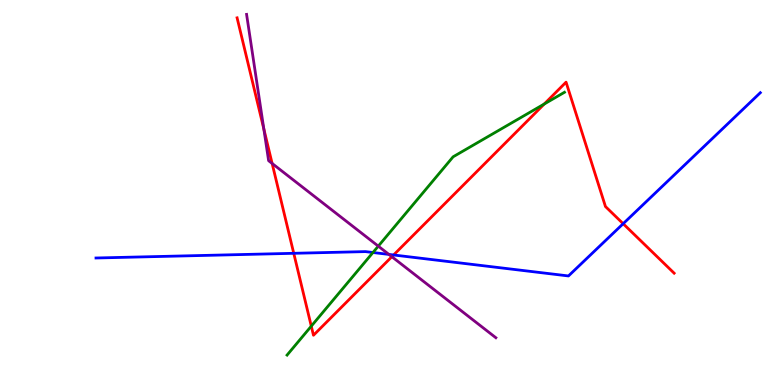[{'lines': ['blue', 'red'], 'intersections': [{'x': 3.79, 'y': 3.42}, {'x': 5.08, 'y': 3.38}, {'x': 8.04, 'y': 4.19}]}, {'lines': ['green', 'red'], 'intersections': [{'x': 4.02, 'y': 1.53}, {'x': 7.02, 'y': 7.3}]}, {'lines': ['purple', 'red'], 'intersections': [{'x': 3.4, 'y': 6.65}, {'x': 3.51, 'y': 5.75}, {'x': 5.06, 'y': 3.33}]}, {'lines': ['blue', 'green'], 'intersections': [{'x': 4.81, 'y': 3.44}]}, {'lines': ['blue', 'purple'], 'intersections': [{'x': 5.02, 'y': 3.39}]}, {'lines': ['green', 'purple'], 'intersections': [{'x': 4.88, 'y': 3.61}]}]